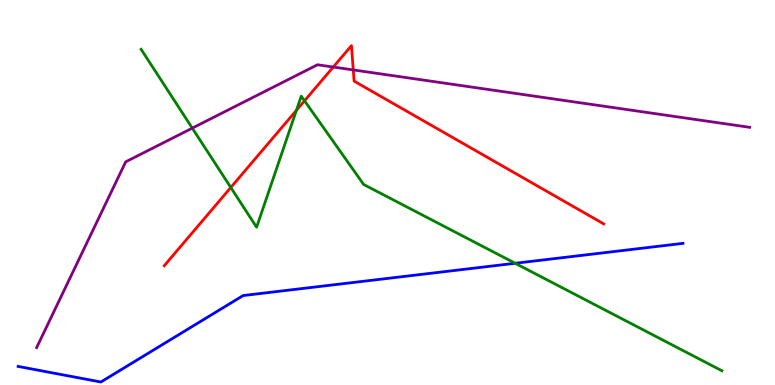[{'lines': ['blue', 'red'], 'intersections': []}, {'lines': ['green', 'red'], 'intersections': [{'x': 2.98, 'y': 5.13}, {'x': 3.82, 'y': 7.13}, {'x': 3.93, 'y': 7.38}]}, {'lines': ['purple', 'red'], 'intersections': [{'x': 4.3, 'y': 8.26}, {'x': 4.56, 'y': 8.18}]}, {'lines': ['blue', 'green'], 'intersections': [{'x': 6.65, 'y': 3.16}]}, {'lines': ['blue', 'purple'], 'intersections': []}, {'lines': ['green', 'purple'], 'intersections': [{'x': 2.48, 'y': 6.67}]}]